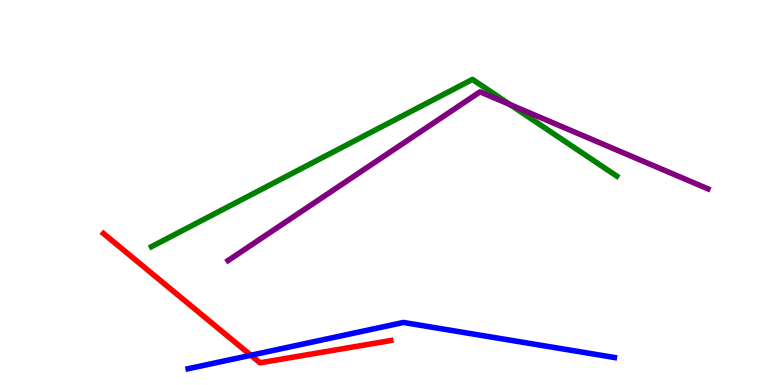[{'lines': ['blue', 'red'], 'intersections': [{'x': 3.24, 'y': 0.773}]}, {'lines': ['green', 'red'], 'intersections': []}, {'lines': ['purple', 'red'], 'intersections': []}, {'lines': ['blue', 'green'], 'intersections': []}, {'lines': ['blue', 'purple'], 'intersections': []}, {'lines': ['green', 'purple'], 'intersections': [{'x': 6.58, 'y': 7.28}]}]